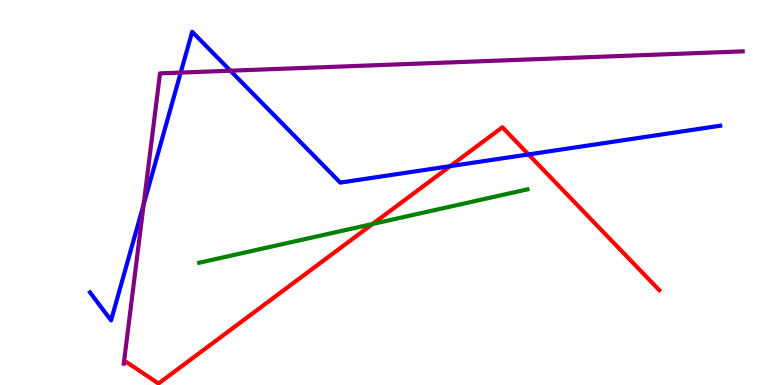[{'lines': ['blue', 'red'], 'intersections': [{'x': 5.81, 'y': 5.68}, {'x': 6.82, 'y': 5.99}]}, {'lines': ['green', 'red'], 'intersections': [{'x': 4.81, 'y': 4.18}]}, {'lines': ['purple', 'red'], 'intersections': []}, {'lines': ['blue', 'green'], 'intersections': []}, {'lines': ['blue', 'purple'], 'intersections': [{'x': 1.85, 'y': 4.69}, {'x': 2.33, 'y': 8.11}, {'x': 2.97, 'y': 8.16}]}, {'lines': ['green', 'purple'], 'intersections': []}]